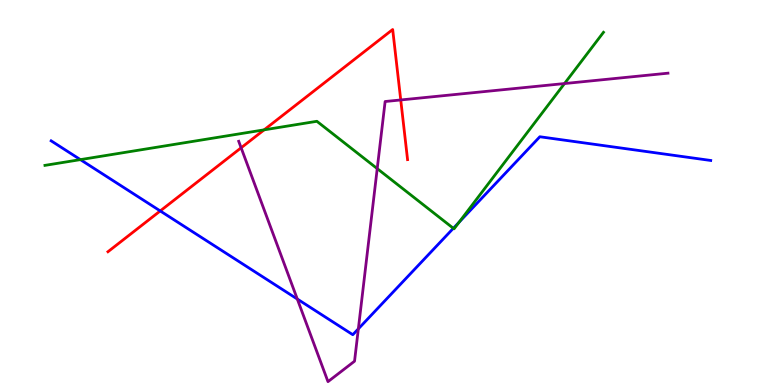[{'lines': ['blue', 'red'], 'intersections': [{'x': 2.07, 'y': 4.52}]}, {'lines': ['green', 'red'], 'intersections': [{'x': 3.41, 'y': 6.63}]}, {'lines': ['purple', 'red'], 'intersections': [{'x': 3.11, 'y': 6.16}, {'x': 5.17, 'y': 7.4}]}, {'lines': ['blue', 'green'], 'intersections': [{'x': 1.04, 'y': 5.85}, {'x': 5.85, 'y': 4.07}, {'x': 5.92, 'y': 4.23}]}, {'lines': ['blue', 'purple'], 'intersections': [{'x': 3.84, 'y': 2.23}, {'x': 4.62, 'y': 1.46}]}, {'lines': ['green', 'purple'], 'intersections': [{'x': 4.87, 'y': 5.62}, {'x': 7.28, 'y': 7.83}]}]